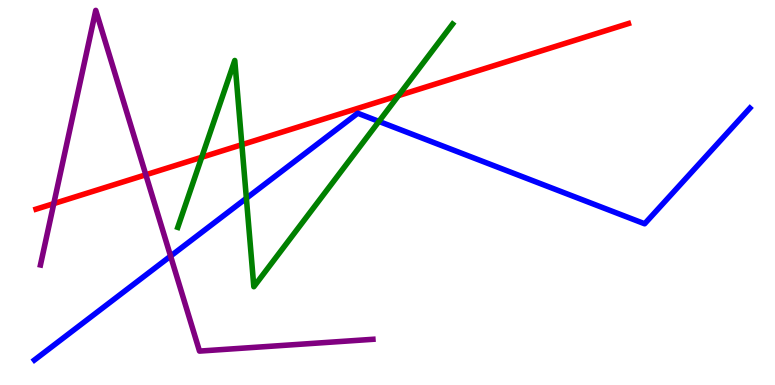[{'lines': ['blue', 'red'], 'intersections': []}, {'lines': ['green', 'red'], 'intersections': [{'x': 2.6, 'y': 5.92}, {'x': 3.12, 'y': 6.24}, {'x': 5.14, 'y': 7.52}]}, {'lines': ['purple', 'red'], 'intersections': [{'x': 0.694, 'y': 4.71}, {'x': 1.88, 'y': 5.46}]}, {'lines': ['blue', 'green'], 'intersections': [{'x': 3.18, 'y': 4.85}, {'x': 4.89, 'y': 6.85}]}, {'lines': ['blue', 'purple'], 'intersections': [{'x': 2.2, 'y': 3.35}]}, {'lines': ['green', 'purple'], 'intersections': []}]